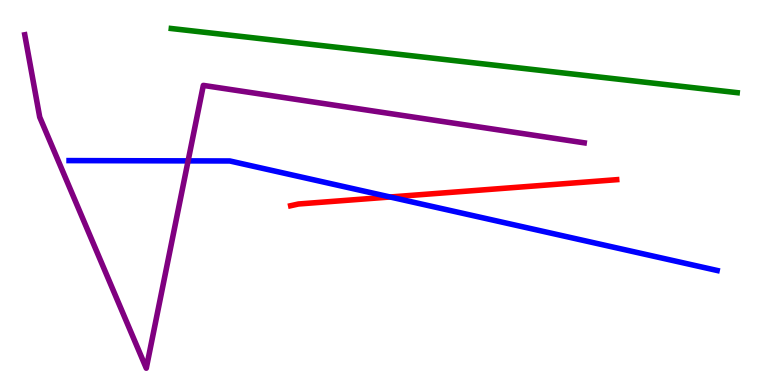[{'lines': ['blue', 'red'], 'intersections': [{'x': 5.03, 'y': 4.88}]}, {'lines': ['green', 'red'], 'intersections': []}, {'lines': ['purple', 'red'], 'intersections': []}, {'lines': ['blue', 'green'], 'intersections': []}, {'lines': ['blue', 'purple'], 'intersections': [{'x': 2.43, 'y': 5.82}]}, {'lines': ['green', 'purple'], 'intersections': []}]